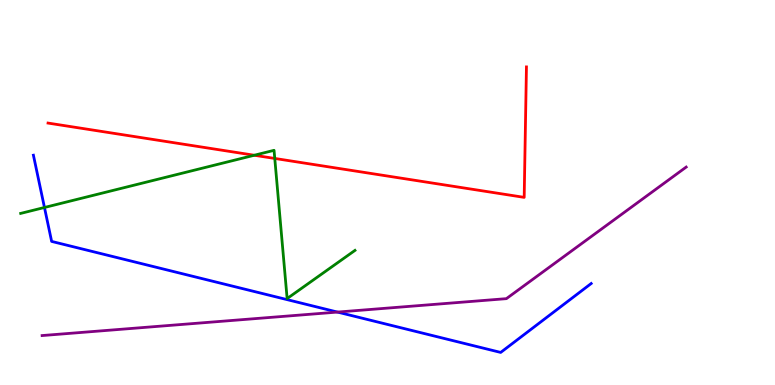[{'lines': ['blue', 'red'], 'intersections': []}, {'lines': ['green', 'red'], 'intersections': [{'x': 3.28, 'y': 5.97}, {'x': 3.55, 'y': 5.88}]}, {'lines': ['purple', 'red'], 'intersections': []}, {'lines': ['blue', 'green'], 'intersections': [{'x': 0.574, 'y': 4.61}]}, {'lines': ['blue', 'purple'], 'intersections': [{'x': 4.35, 'y': 1.89}]}, {'lines': ['green', 'purple'], 'intersections': []}]